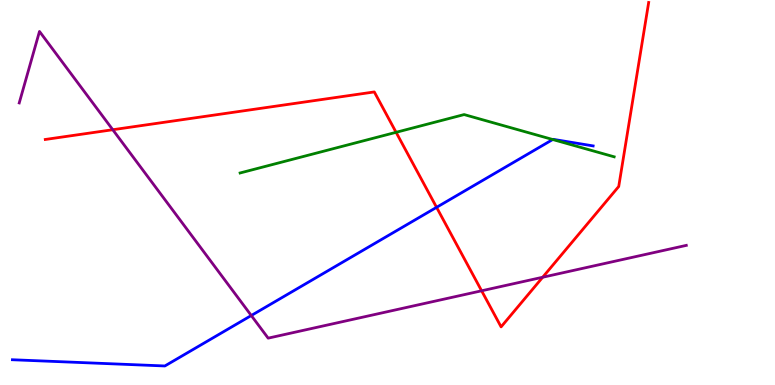[{'lines': ['blue', 'red'], 'intersections': [{'x': 5.63, 'y': 4.61}]}, {'lines': ['green', 'red'], 'intersections': [{'x': 5.11, 'y': 6.56}]}, {'lines': ['purple', 'red'], 'intersections': [{'x': 1.46, 'y': 6.63}, {'x': 6.21, 'y': 2.45}, {'x': 7.0, 'y': 2.8}]}, {'lines': ['blue', 'green'], 'intersections': [{'x': 7.13, 'y': 6.38}]}, {'lines': ['blue', 'purple'], 'intersections': [{'x': 3.24, 'y': 1.8}]}, {'lines': ['green', 'purple'], 'intersections': []}]